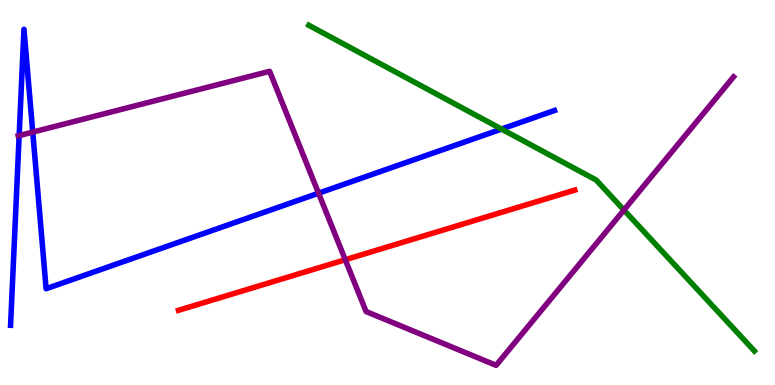[{'lines': ['blue', 'red'], 'intersections': []}, {'lines': ['green', 'red'], 'intersections': []}, {'lines': ['purple', 'red'], 'intersections': [{'x': 4.46, 'y': 3.25}]}, {'lines': ['blue', 'green'], 'intersections': [{'x': 6.47, 'y': 6.65}]}, {'lines': ['blue', 'purple'], 'intersections': [{'x': 0.247, 'y': 6.48}, {'x': 0.423, 'y': 6.57}, {'x': 4.11, 'y': 4.98}]}, {'lines': ['green', 'purple'], 'intersections': [{'x': 8.05, 'y': 4.54}]}]